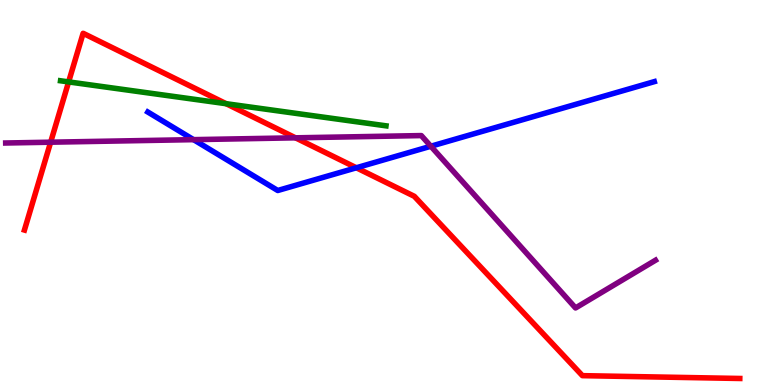[{'lines': ['blue', 'red'], 'intersections': [{'x': 4.6, 'y': 5.64}]}, {'lines': ['green', 'red'], 'intersections': [{'x': 0.885, 'y': 7.87}, {'x': 2.92, 'y': 7.31}]}, {'lines': ['purple', 'red'], 'intersections': [{'x': 0.653, 'y': 6.31}, {'x': 3.81, 'y': 6.42}]}, {'lines': ['blue', 'green'], 'intersections': []}, {'lines': ['blue', 'purple'], 'intersections': [{'x': 2.5, 'y': 6.37}, {'x': 5.56, 'y': 6.2}]}, {'lines': ['green', 'purple'], 'intersections': []}]